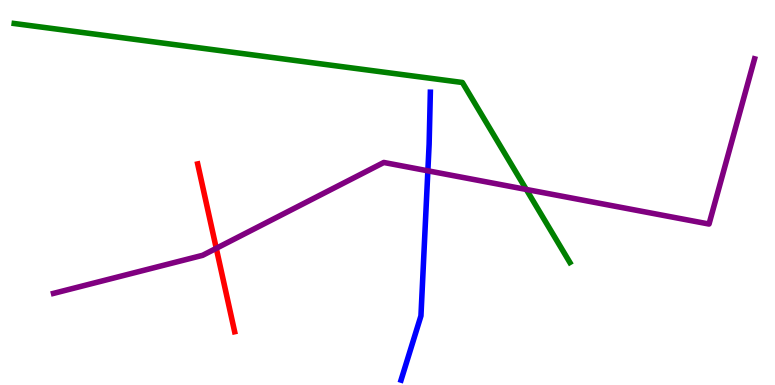[{'lines': ['blue', 'red'], 'intersections': []}, {'lines': ['green', 'red'], 'intersections': []}, {'lines': ['purple', 'red'], 'intersections': [{'x': 2.79, 'y': 3.55}]}, {'lines': ['blue', 'green'], 'intersections': []}, {'lines': ['blue', 'purple'], 'intersections': [{'x': 5.52, 'y': 5.56}]}, {'lines': ['green', 'purple'], 'intersections': [{'x': 6.79, 'y': 5.08}]}]